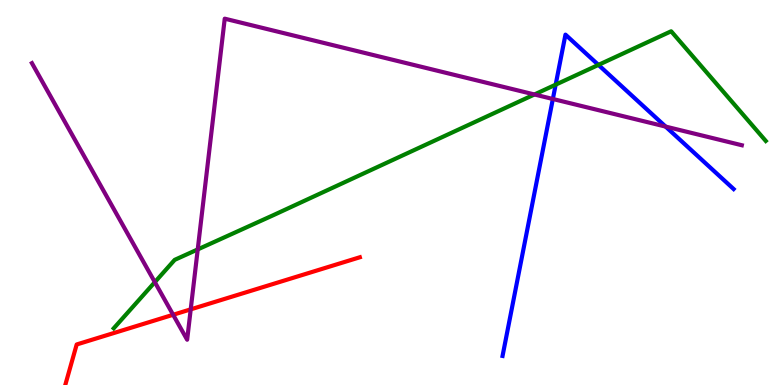[{'lines': ['blue', 'red'], 'intersections': []}, {'lines': ['green', 'red'], 'intersections': []}, {'lines': ['purple', 'red'], 'intersections': [{'x': 2.23, 'y': 1.82}, {'x': 2.46, 'y': 1.96}]}, {'lines': ['blue', 'green'], 'intersections': [{'x': 7.17, 'y': 7.8}, {'x': 7.72, 'y': 8.31}]}, {'lines': ['blue', 'purple'], 'intersections': [{'x': 7.13, 'y': 7.43}, {'x': 8.59, 'y': 6.71}]}, {'lines': ['green', 'purple'], 'intersections': [{'x': 2.0, 'y': 2.67}, {'x': 2.55, 'y': 3.52}, {'x': 6.9, 'y': 7.55}]}]